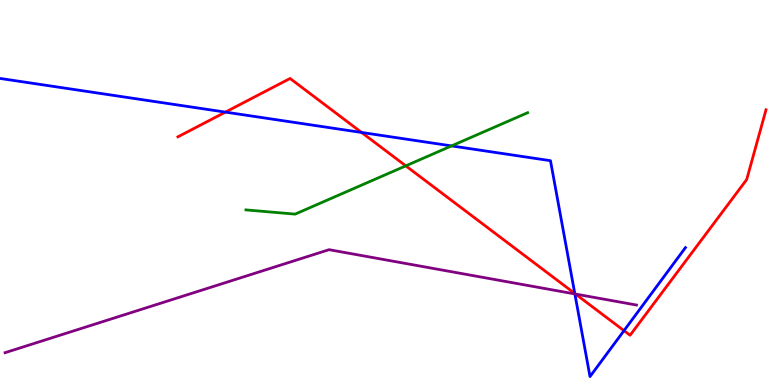[{'lines': ['blue', 'red'], 'intersections': [{'x': 2.91, 'y': 7.09}, {'x': 4.67, 'y': 6.56}, {'x': 7.42, 'y': 2.38}, {'x': 8.05, 'y': 1.41}]}, {'lines': ['green', 'red'], 'intersections': [{'x': 5.24, 'y': 5.69}]}, {'lines': ['purple', 'red'], 'intersections': [{'x': 7.43, 'y': 2.36}]}, {'lines': ['blue', 'green'], 'intersections': [{'x': 5.83, 'y': 6.21}]}, {'lines': ['blue', 'purple'], 'intersections': [{'x': 7.42, 'y': 2.37}]}, {'lines': ['green', 'purple'], 'intersections': []}]